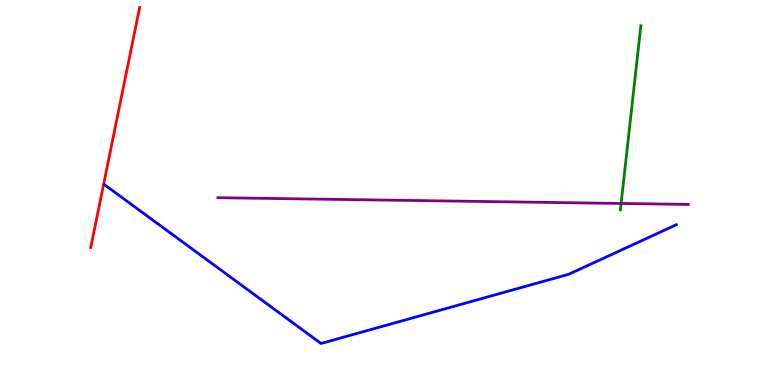[{'lines': ['blue', 'red'], 'intersections': []}, {'lines': ['green', 'red'], 'intersections': []}, {'lines': ['purple', 'red'], 'intersections': []}, {'lines': ['blue', 'green'], 'intersections': []}, {'lines': ['blue', 'purple'], 'intersections': []}, {'lines': ['green', 'purple'], 'intersections': [{'x': 8.01, 'y': 4.72}]}]